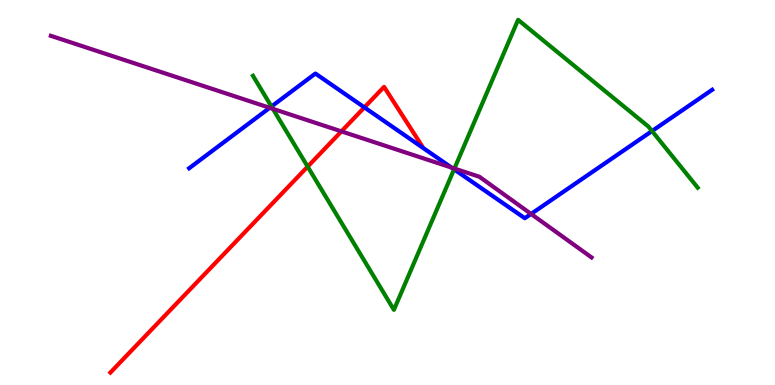[{'lines': ['blue', 'red'], 'intersections': [{'x': 4.7, 'y': 7.21}]}, {'lines': ['green', 'red'], 'intersections': [{'x': 3.97, 'y': 5.67}]}, {'lines': ['purple', 'red'], 'intersections': [{'x': 4.41, 'y': 6.59}]}, {'lines': ['blue', 'green'], 'intersections': [{'x': 3.5, 'y': 7.23}, {'x': 5.86, 'y': 5.6}, {'x': 8.41, 'y': 6.6}]}, {'lines': ['blue', 'purple'], 'intersections': [{'x': 3.48, 'y': 7.2}, {'x': 5.83, 'y': 5.65}, {'x': 6.85, 'y': 4.44}]}, {'lines': ['green', 'purple'], 'intersections': [{'x': 3.52, 'y': 7.17}, {'x': 5.86, 'y': 5.62}]}]